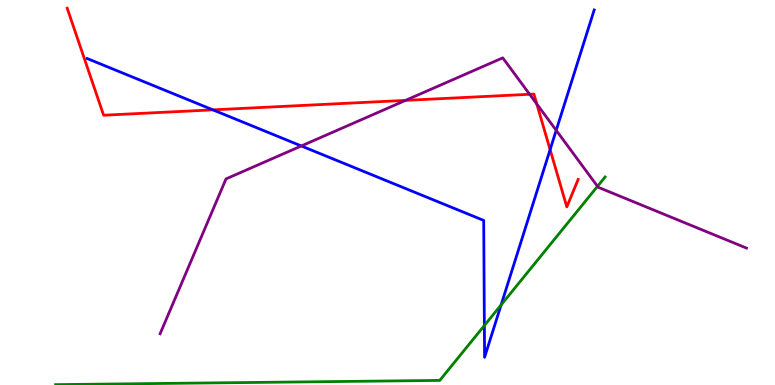[{'lines': ['blue', 'red'], 'intersections': [{'x': 2.75, 'y': 7.15}, {'x': 7.1, 'y': 6.11}]}, {'lines': ['green', 'red'], 'intersections': []}, {'lines': ['purple', 'red'], 'intersections': [{'x': 5.23, 'y': 7.39}, {'x': 6.83, 'y': 7.55}, {'x': 6.93, 'y': 7.3}]}, {'lines': ['blue', 'green'], 'intersections': [{'x': 6.25, 'y': 1.54}, {'x': 6.47, 'y': 2.08}]}, {'lines': ['blue', 'purple'], 'intersections': [{'x': 3.89, 'y': 6.21}, {'x': 7.18, 'y': 6.61}]}, {'lines': ['green', 'purple'], 'intersections': [{'x': 7.71, 'y': 5.16}]}]